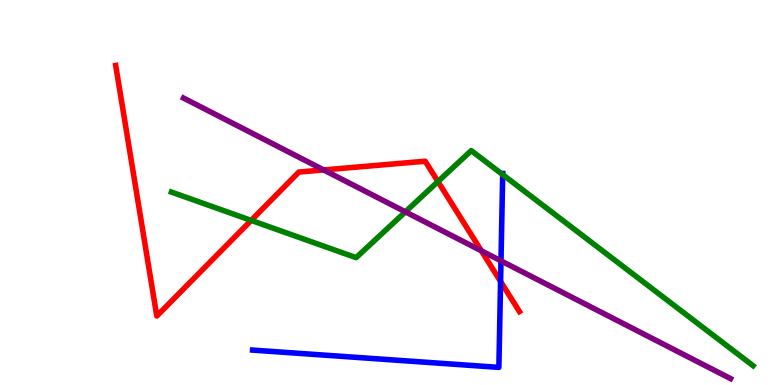[{'lines': ['blue', 'red'], 'intersections': [{'x': 6.46, 'y': 2.69}]}, {'lines': ['green', 'red'], 'intersections': [{'x': 3.24, 'y': 4.28}, {'x': 5.65, 'y': 5.28}]}, {'lines': ['purple', 'red'], 'intersections': [{'x': 4.18, 'y': 5.59}, {'x': 6.21, 'y': 3.49}]}, {'lines': ['blue', 'green'], 'intersections': [{'x': 6.49, 'y': 5.46}]}, {'lines': ['blue', 'purple'], 'intersections': [{'x': 6.46, 'y': 3.22}]}, {'lines': ['green', 'purple'], 'intersections': [{'x': 5.23, 'y': 4.5}]}]